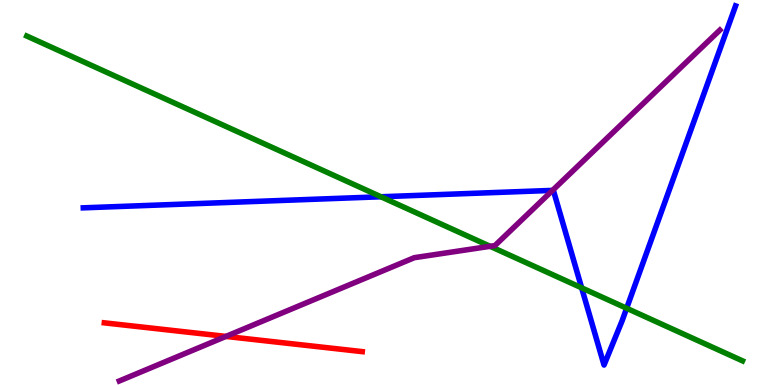[{'lines': ['blue', 'red'], 'intersections': []}, {'lines': ['green', 'red'], 'intersections': []}, {'lines': ['purple', 'red'], 'intersections': [{'x': 2.92, 'y': 1.26}]}, {'lines': ['blue', 'green'], 'intersections': [{'x': 4.92, 'y': 4.89}, {'x': 7.51, 'y': 2.52}, {'x': 8.09, 'y': 1.99}]}, {'lines': ['blue', 'purple'], 'intersections': [{'x': 7.13, 'y': 5.05}]}, {'lines': ['green', 'purple'], 'intersections': [{'x': 6.32, 'y': 3.6}]}]